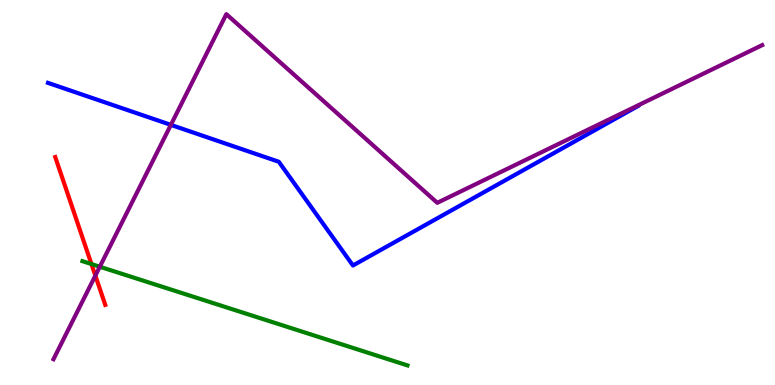[{'lines': ['blue', 'red'], 'intersections': []}, {'lines': ['green', 'red'], 'intersections': [{'x': 1.18, 'y': 3.14}]}, {'lines': ['purple', 'red'], 'intersections': [{'x': 1.23, 'y': 2.84}]}, {'lines': ['blue', 'green'], 'intersections': []}, {'lines': ['blue', 'purple'], 'intersections': [{'x': 2.2, 'y': 6.76}]}, {'lines': ['green', 'purple'], 'intersections': [{'x': 1.29, 'y': 3.07}]}]